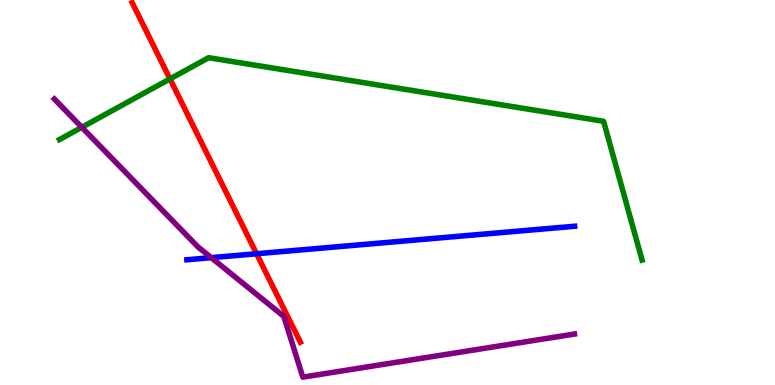[{'lines': ['blue', 'red'], 'intersections': [{'x': 3.31, 'y': 3.41}]}, {'lines': ['green', 'red'], 'intersections': [{'x': 2.19, 'y': 7.95}]}, {'lines': ['purple', 'red'], 'intersections': []}, {'lines': ['blue', 'green'], 'intersections': []}, {'lines': ['blue', 'purple'], 'intersections': [{'x': 2.73, 'y': 3.31}]}, {'lines': ['green', 'purple'], 'intersections': [{'x': 1.06, 'y': 6.69}]}]